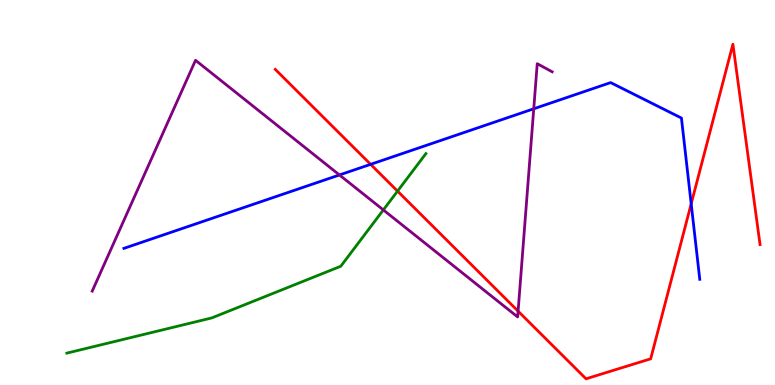[{'lines': ['blue', 'red'], 'intersections': [{'x': 4.78, 'y': 5.73}, {'x': 8.92, 'y': 4.71}]}, {'lines': ['green', 'red'], 'intersections': [{'x': 5.13, 'y': 5.04}]}, {'lines': ['purple', 'red'], 'intersections': [{'x': 6.69, 'y': 1.92}]}, {'lines': ['blue', 'green'], 'intersections': []}, {'lines': ['blue', 'purple'], 'intersections': [{'x': 4.38, 'y': 5.46}, {'x': 6.89, 'y': 7.17}]}, {'lines': ['green', 'purple'], 'intersections': [{'x': 4.95, 'y': 4.55}]}]